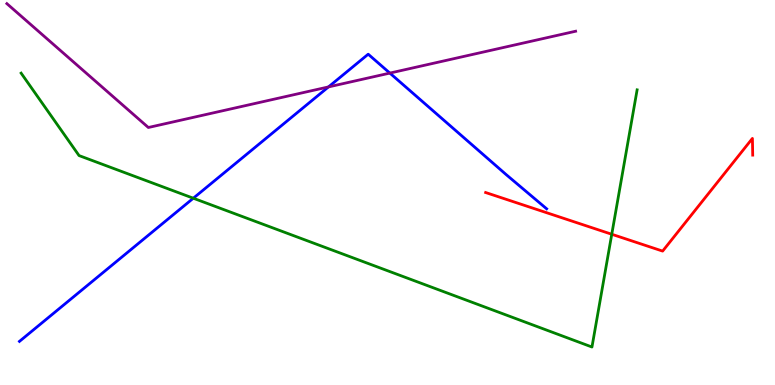[{'lines': ['blue', 'red'], 'intersections': []}, {'lines': ['green', 'red'], 'intersections': [{'x': 7.89, 'y': 3.92}]}, {'lines': ['purple', 'red'], 'intersections': []}, {'lines': ['blue', 'green'], 'intersections': [{'x': 2.49, 'y': 4.85}]}, {'lines': ['blue', 'purple'], 'intersections': [{'x': 4.24, 'y': 7.74}, {'x': 5.03, 'y': 8.1}]}, {'lines': ['green', 'purple'], 'intersections': []}]